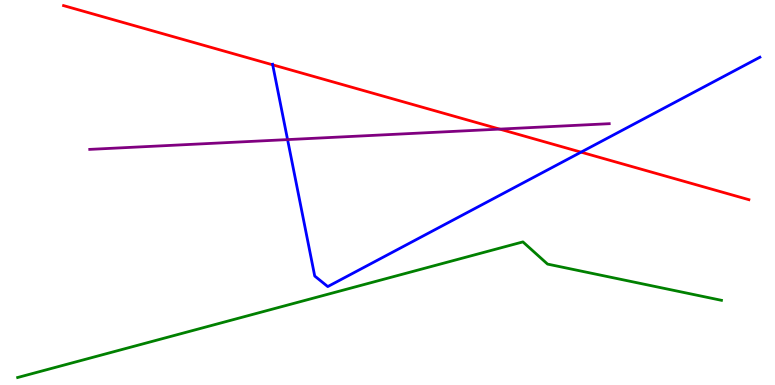[{'lines': ['blue', 'red'], 'intersections': [{'x': 3.52, 'y': 8.32}, {'x': 7.5, 'y': 6.05}]}, {'lines': ['green', 'red'], 'intersections': []}, {'lines': ['purple', 'red'], 'intersections': [{'x': 6.45, 'y': 6.65}]}, {'lines': ['blue', 'green'], 'intersections': []}, {'lines': ['blue', 'purple'], 'intersections': [{'x': 3.71, 'y': 6.37}]}, {'lines': ['green', 'purple'], 'intersections': []}]